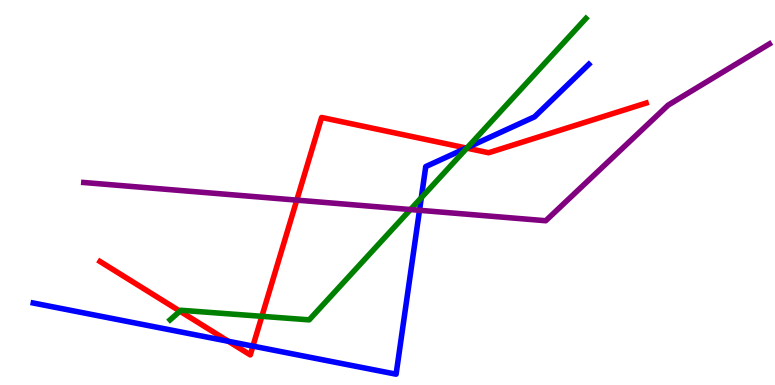[{'lines': ['blue', 'red'], 'intersections': [{'x': 2.95, 'y': 1.14}, {'x': 3.26, 'y': 1.01}, {'x': 6.02, 'y': 6.16}]}, {'lines': ['green', 'red'], 'intersections': [{'x': 2.32, 'y': 1.92}, {'x': 3.38, 'y': 1.78}, {'x': 6.02, 'y': 6.15}]}, {'lines': ['purple', 'red'], 'intersections': [{'x': 3.83, 'y': 4.8}]}, {'lines': ['blue', 'green'], 'intersections': [{'x': 5.44, 'y': 4.86}, {'x': 6.03, 'y': 6.17}]}, {'lines': ['blue', 'purple'], 'intersections': [{'x': 5.41, 'y': 4.54}]}, {'lines': ['green', 'purple'], 'intersections': [{'x': 5.3, 'y': 4.56}]}]